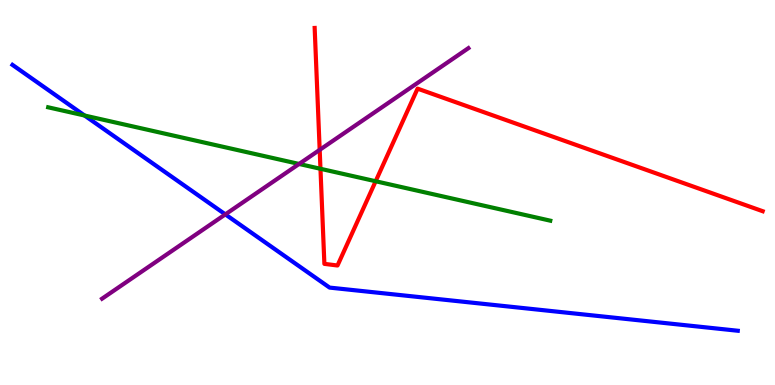[{'lines': ['blue', 'red'], 'intersections': []}, {'lines': ['green', 'red'], 'intersections': [{'x': 4.14, 'y': 5.62}, {'x': 4.85, 'y': 5.29}]}, {'lines': ['purple', 'red'], 'intersections': [{'x': 4.12, 'y': 6.11}]}, {'lines': ['blue', 'green'], 'intersections': [{'x': 1.09, 'y': 7.0}]}, {'lines': ['blue', 'purple'], 'intersections': [{'x': 2.91, 'y': 4.43}]}, {'lines': ['green', 'purple'], 'intersections': [{'x': 3.86, 'y': 5.74}]}]